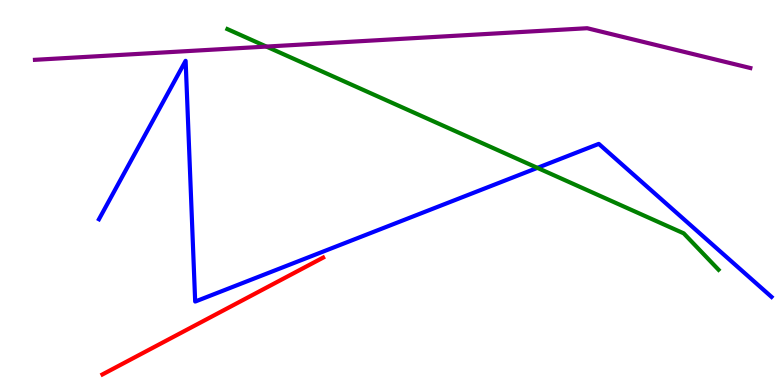[{'lines': ['blue', 'red'], 'intersections': []}, {'lines': ['green', 'red'], 'intersections': []}, {'lines': ['purple', 'red'], 'intersections': []}, {'lines': ['blue', 'green'], 'intersections': [{'x': 6.93, 'y': 5.64}]}, {'lines': ['blue', 'purple'], 'intersections': []}, {'lines': ['green', 'purple'], 'intersections': [{'x': 3.44, 'y': 8.79}]}]